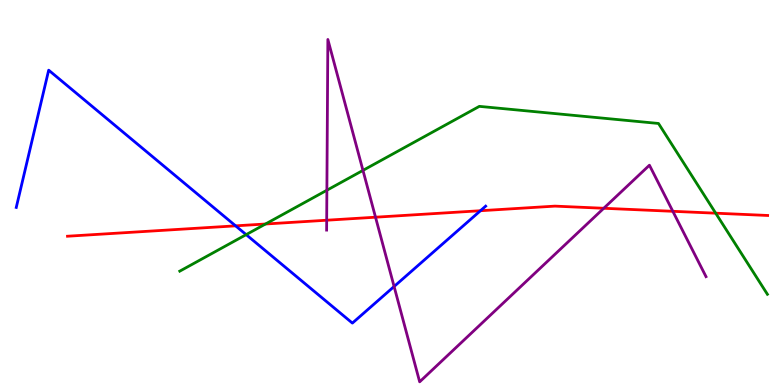[{'lines': ['blue', 'red'], 'intersections': [{'x': 3.04, 'y': 4.13}, {'x': 6.2, 'y': 4.53}]}, {'lines': ['green', 'red'], 'intersections': [{'x': 3.43, 'y': 4.18}, {'x': 9.23, 'y': 4.46}]}, {'lines': ['purple', 'red'], 'intersections': [{'x': 4.22, 'y': 4.28}, {'x': 4.85, 'y': 4.36}, {'x': 7.79, 'y': 4.59}, {'x': 8.68, 'y': 4.51}]}, {'lines': ['blue', 'green'], 'intersections': [{'x': 3.18, 'y': 3.91}]}, {'lines': ['blue', 'purple'], 'intersections': [{'x': 5.09, 'y': 2.56}]}, {'lines': ['green', 'purple'], 'intersections': [{'x': 4.22, 'y': 5.06}, {'x': 4.68, 'y': 5.57}]}]